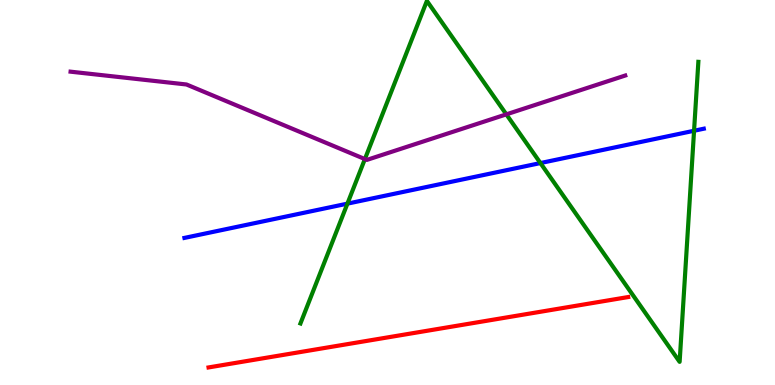[{'lines': ['blue', 'red'], 'intersections': []}, {'lines': ['green', 'red'], 'intersections': []}, {'lines': ['purple', 'red'], 'intersections': []}, {'lines': ['blue', 'green'], 'intersections': [{'x': 4.48, 'y': 4.71}, {'x': 6.97, 'y': 5.76}, {'x': 8.96, 'y': 6.6}]}, {'lines': ['blue', 'purple'], 'intersections': []}, {'lines': ['green', 'purple'], 'intersections': [{'x': 4.71, 'y': 5.87}, {'x': 6.53, 'y': 7.03}]}]